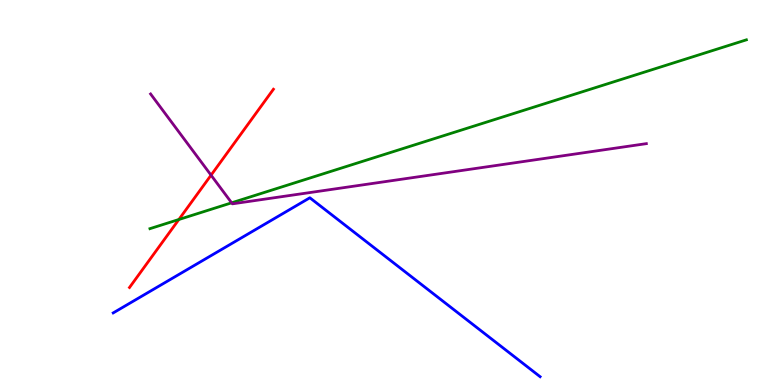[{'lines': ['blue', 'red'], 'intersections': []}, {'lines': ['green', 'red'], 'intersections': [{'x': 2.31, 'y': 4.3}]}, {'lines': ['purple', 'red'], 'intersections': [{'x': 2.72, 'y': 5.45}]}, {'lines': ['blue', 'green'], 'intersections': []}, {'lines': ['blue', 'purple'], 'intersections': []}, {'lines': ['green', 'purple'], 'intersections': [{'x': 2.99, 'y': 4.73}]}]